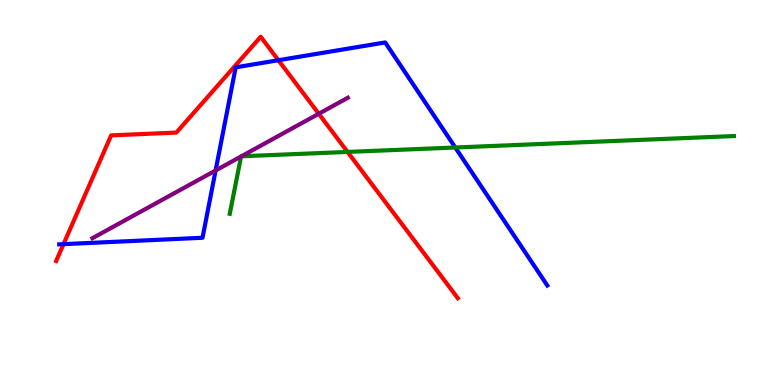[{'lines': ['blue', 'red'], 'intersections': [{'x': 0.82, 'y': 3.66}, {'x': 3.59, 'y': 8.44}]}, {'lines': ['green', 'red'], 'intersections': [{'x': 4.48, 'y': 6.05}]}, {'lines': ['purple', 'red'], 'intersections': [{'x': 4.11, 'y': 7.05}]}, {'lines': ['blue', 'green'], 'intersections': [{'x': 5.87, 'y': 6.17}]}, {'lines': ['blue', 'purple'], 'intersections': [{'x': 2.78, 'y': 5.57}]}, {'lines': ['green', 'purple'], 'intersections': [{'x': 3.11, 'y': 5.94}, {'x': 3.12, 'y': 5.94}]}]